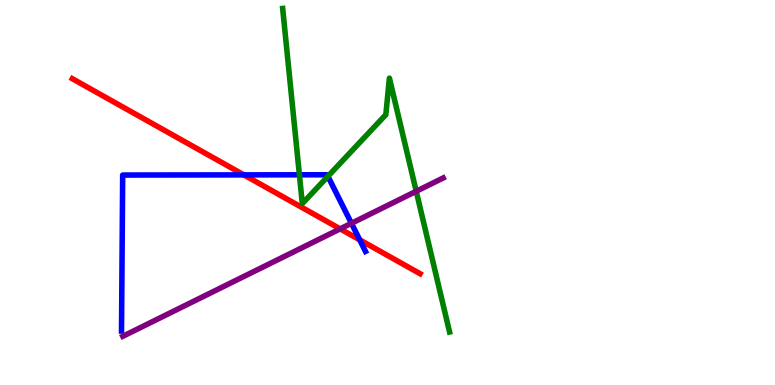[{'lines': ['blue', 'red'], 'intersections': [{'x': 3.15, 'y': 5.46}, {'x': 4.64, 'y': 3.77}]}, {'lines': ['green', 'red'], 'intersections': []}, {'lines': ['purple', 'red'], 'intersections': [{'x': 4.39, 'y': 4.06}]}, {'lines': ['blue', 'green'], 'intersections': [{'x': 3.86, 'y': 5.46}, {'x': 4.23, 'y': 5.42}]}, {'lines': ['blue', 'purple'], 'intersections': [{'x': 4.53, 'y': 4.2}]}, {'lines': ['green', 'purple'], 'intersections': [{'x': 5.37, 'y': 5.03}]}]